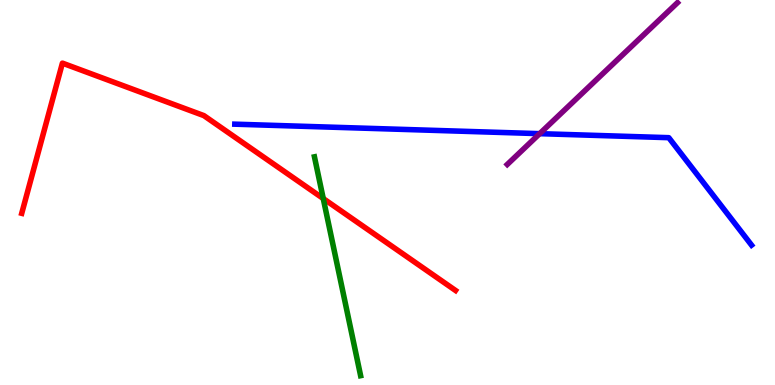[{'lines': ['blue', 'red'], 'intersections': []}, {'lines': ['green', 'red'], 'intersections': [{'x': 4.17, 'y': 4.84}]}, {'lines': ['purple', 'red'], 'intersections': []}, {'lines': ['blue', 'green'], 'intersections': []}, {'lines': ['blue', 'purple'], 'intersections': [{'x': 6.96, 'y': 6.53}]}, {'lines': ['green', 'purple'], 'intersections': []}]